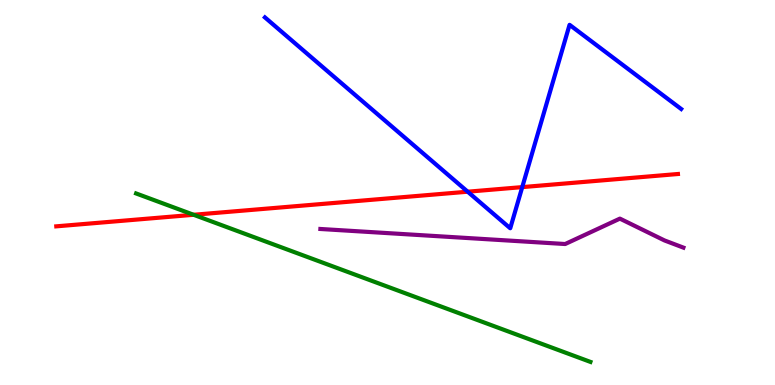[{'lines': ['blue', 'red'], 'intersections': [{'x': 6.03, 'y': 5.02}, {'x': 6.74, 'y': 5.14}]}, {'lines': ['green', 'red'], 'intersections': [{'x': 2.5, 'y': 4.42}]}, {'lines': ['purple', 'red'], 'intersections': []}, {'lines': ['blue', 'green'], 'intersections': []}, {'lines': ['blue', 'purple'], 'intersections': []}, {'lines': ['green', 'purple'], 'intersections': []}]